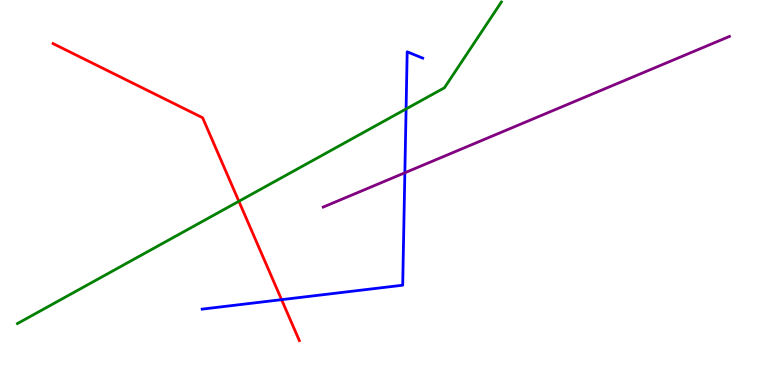[{'lines': ['blue', 'red'], 'intersections': [{'x': 3.63, 'y': 2.22}]}, {'lines': ['green', 'red'], 'intersections': [{'x': 3.08, 'y': 4.77}]}, {'lines': ['purple', 'red'], 'intersections': []}, {'lines': ['blue', 'green'], 'intersections': [{'x': 5.24, 'y': 7.17}]}, {'lines': ['blue', 'purple'], 'intersections': [{'x': 5.22, 'y': 5.51}]}, {'lines': ['green', 'purple'], 'intersections': []}]